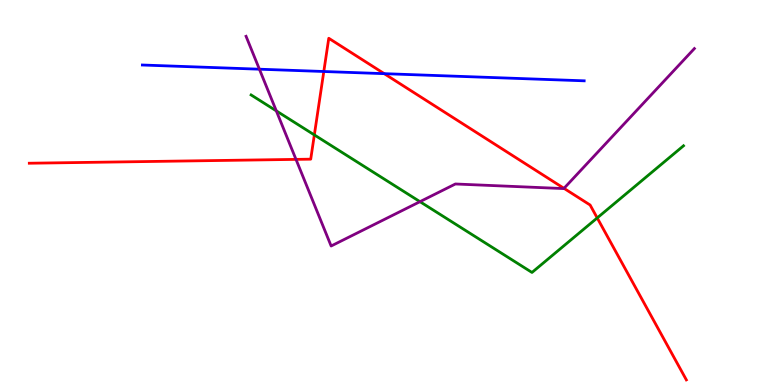[{'lines': ['blue', 'red'], 'intersections': [{'x': 4.18, 'y': 8.14}, {'x': 4.96, 'y': 8.09}]}, {'lines': ['green', 'red'], 'intersections': [{'x': 4.06, 'y': 6.5}, {'x': 7.71, 'y': 4.34}]}, {'lines': ['purple', 'red'], 'intersections': [{'x': 3.82, 'y': 5.86}, {'x': 7.28, 'y': 5.11}]}, {'lines': ['blue', 'green'], 'intersections': []}, {'lines': ['blue', 'purple'], 'intersections': [{'x': 3.35, 'y': 8.2}]}, {'lines': ['green', 'purple'], 'intersections': [{'x': 3.57, 'y': 7.12}, {'x': 5.42, 'y': 4.76}]}]